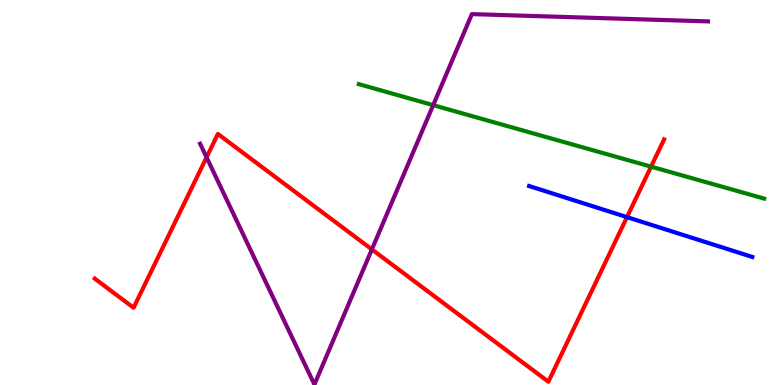[{'lines': ['blue', 'red'], 'intersections': [{'x': 8.09, 'y': 4.36}]}, {'lines': ['green', 'red'], 'intersections': [{'x': 8.4, 'y': 5.67}]}, {'lines': ['purple', 'red'], 'intersections': [{'x': 2.67, 'y': 5.91}, {'x': 4.8, 'y': 3.52}]}, {'lines': ['blue', 'green'], 'intersections': []}, {'lines': ['blue', 'purple'], 'intersections': []}, {'lines': ['green', 'purple'], 'intersections': [{'x': 5.59, 'y': 7.27}]}]